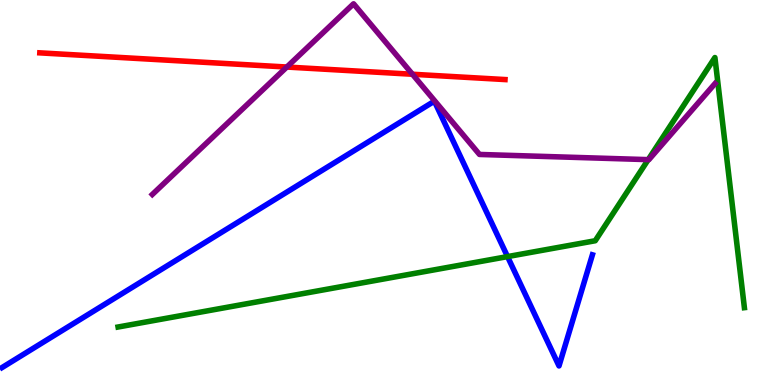[{'lines': ['blue', 'red'], 'intersections': []}, {'lines': ['green', 'red'], 'intersections': []}, {'lines': ['purple', 'red'], 'intersections': [{'x': 3.7, 'y': 8.26}, {'x': 5.32, 'y': 8.07}]}, {'lines': ['blue', 'green'], 'intersections': [{'x': 6.55, 'y': 3.34}]}, {'lines': ['blue', 'purple'], 'intersections': []}, {'lines': ['green', 'purple'], 'intersections': [{'x': 8.36, 'y': 5.85}]}]